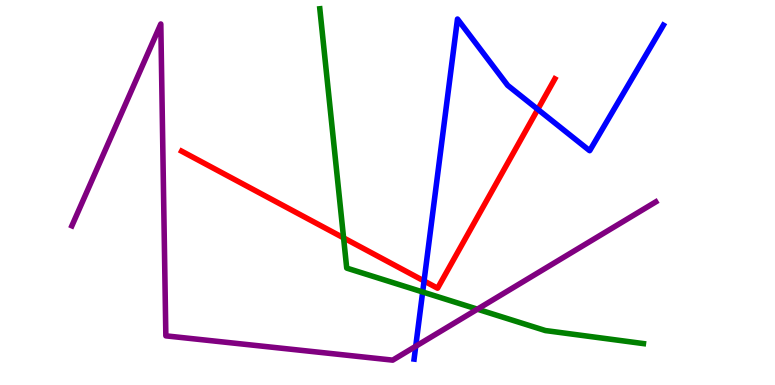[{'lines': ['blue', 'red'], 'intersections': [{'x': 5.47, 'y': 2.7}, {'x': 6.94, 'y': 7.16}]}, {'lines': ['green', 'red'], 'intersections': [{'x': 4.43, 'y': 3.82}]}, {'lines': ['purple', 'red'], 'intersections': []}, {'lines': ['blue', 'green'], 'intersections': [{'x': 5.45, 'y': 2.42}]}, {'lines': ['blue', 'purple'], 'intersections': [{'x': 5.36, 'y': 1.01}]}, {'lines': ['green', 'purple'], 'intersections': [{'x': 6.16, 'y': 1.97}]}]